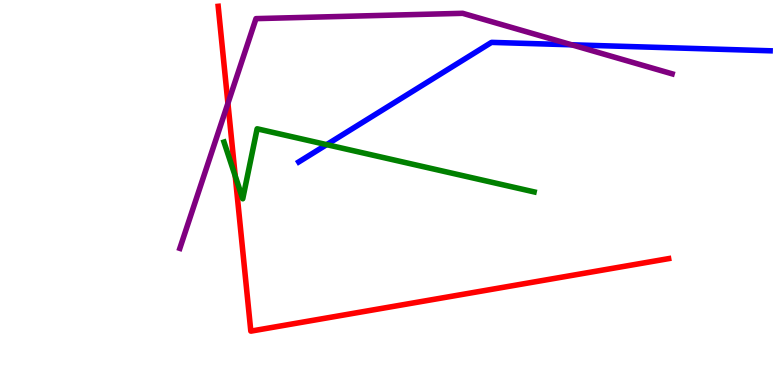[{'lines': ['blue', 'red'], 'intersections': []}, {'lines': ['green', 'red'], 'intersections': [{'x': 3.04, 'y': 5.43}]}, {'lines': ['purple', 'red'], 'intersections': [{'x': 2.94, 'y': 7.32}]}, {'lines': ['blue', 'green'], 'intersections': [{'x': 4.21, 'y': 6.24}]}, {'lines': ['blue', 'purple'], 'intersections': [{'x': 7.38, 'y': 8.84}]}, {'lines': ['green', 'purple'], 'intersections': []}]